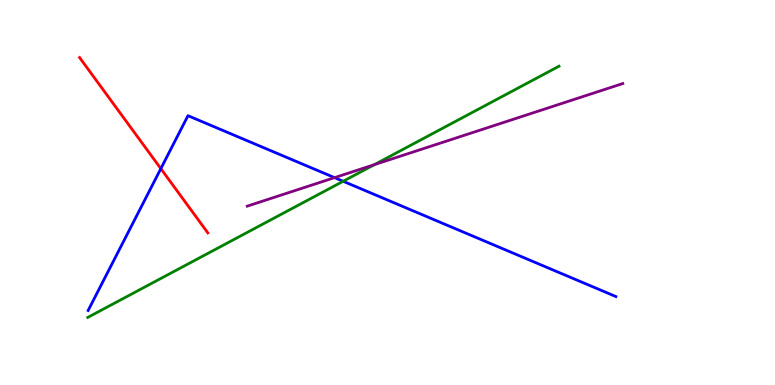[{'lines': ['blue', 'red'], 'intersections': [{'x': 2.08, 'y': 5.62}]}, {'lines': ['green', 'red'], 'intersections': []}, {'lines': ['purple', 'red'], 'intersections': []}, {'lines': ['blue', 'green'], 'intersections': [{'x': 4.43, 'y': 5.29}]}, {'lines': ['blue', 'purple'], 'intersections': [{'x': 4.32, 'y': 5.39}]}, {'lines': ['green', 'purple'], 'intersections': [{'x': 4.83, 'y': 5.72}]}]